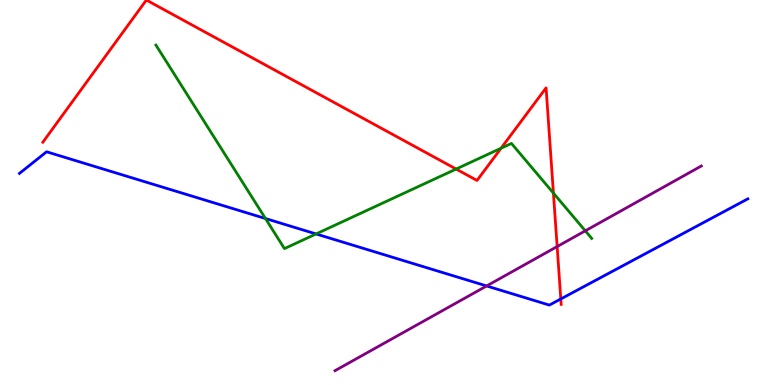[{'lines': ['blue', 'red'], 'intersections': [{'x': 7.24, 'y': 2.23}]}, {'lines': ['green', 'red'], 'intersections': [{'x': 5.89, 'y': 5.61}, {'x': 6.47, 'y': 6.15}, {'x': 7.14, 'y': 4.98}]}, {'lines': ['purple', 'red'], 'intersections': [{'x': 7.19, 'y': 3.6}]}, {'lines': ['blue', 'green'], 'intersections': [{'x': 3.43, 'y': 4.32}, {'x': 4.08, 'y': 3.92}]}, {'lines': ['blue', 'purple'], 'intersections': [{'x': 6.28, 'y': 2.57}]}, {'lines': ['green', 'purple'], 'intersections': [{'x': 7.55, 'y': 4.0}]}]